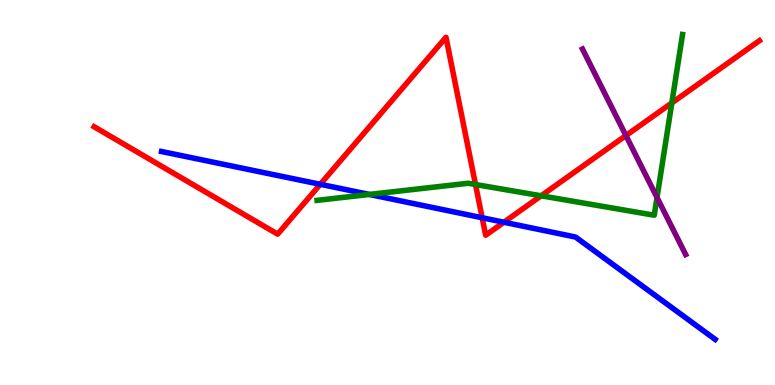[{'lines': ['blue', 'red'], 'intersections': [{'x': 4.13, 'y': 5.21}, {'x': 6.22, 'y': 4.34}, {'x': 6.5, 'y': 4.23}]}, {'lines': ['green', 'red'], 'intersections': [{'x': 6.14, 'y': 5.21}, {'x': 6.98, 'y': 4.91}, {'x': 8.67, 'y': 7.33}]}, {'lines': ['purple', 'red'], 'intersections': [{'x': 8.08, 'y': 6.48}]}, {'lines': ['blue', 'green'], 'intersections': [{'x': 4.77, 'y': 4.95}]}, {'lines': ['blue', 'purple'], 'intersections': []}, {'lines': ['green', 'purple'], 'intersections': [{'x': 8.48, 'y': 4.87}]}]